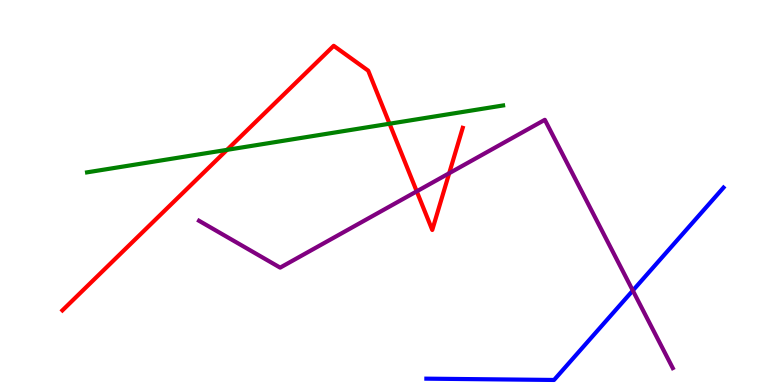[{'lines': ['blue', 'red'], 'intersections': []}, {'lines': ['green', 'red'], 'intersections': [{'x': 2.93, 'y': 6.11}, {'x': 5.03, 'y': 6.79}]}, {'lines': ['purple', 'red'], 'intersections': [{'x': 5.38, 'y': 5.03}, {'x': 5.8, 'y': 5.5}]}, {'lines': ['blue', 'green'], 'intersections': []}, {'lines': ['blue', 'purple'], 'intersections': [{'x': 8.17, 'y': 2.45}]}, {'lines': ['green', 'purple'], 'intersections': []}]